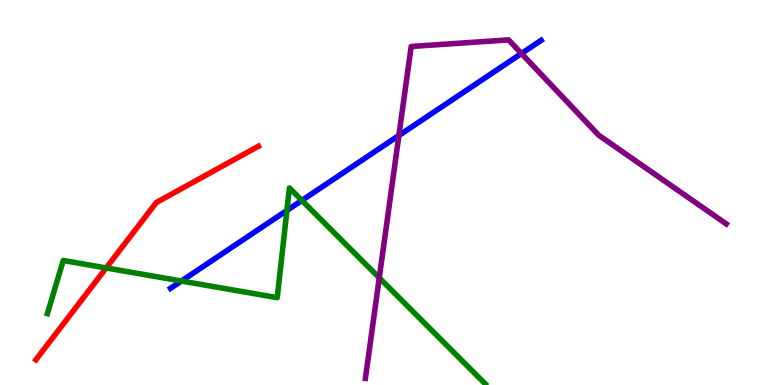[{'lines': ['blue', 'red'], 'intersections': []}, {'lines': ['green', 'red'], 'intersections': [{'x': 1.37, 'y': 3.04}]}, {'lines': ['purple', 'red'], 'intersections': []}, {'lines': ['blue', 'green'], 'intersections': [{'x': 2.34, 'y': 2.7}, {'x': 3.7, 'y': 4.53}, {'x': 3.9, 'y': 4.79}]}, {'lines': ['blue', 'purple'], 'intersections': [{'x': 5.15, 'y': 6.48}, {'x': 6.73, 'y': 8.61}]}, {'lines': ['green', 'purple'], 'intersections': [{'x': 4.89, 'y': 2.78}]}]